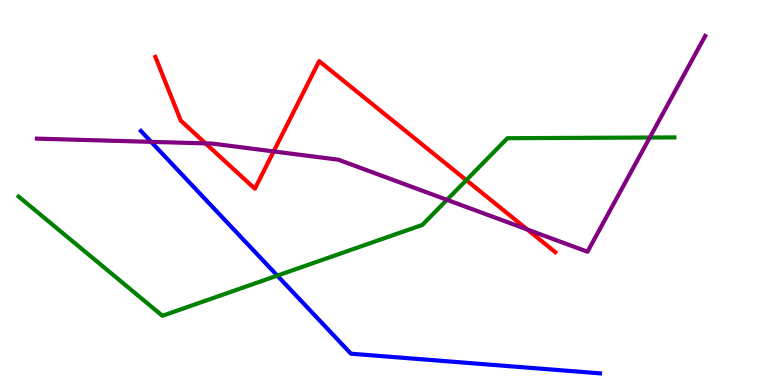[{'lines': ['blue', 'red'], 'intersections': []}, {'lines': ['green', 'red'], 'intersections': [{'x': 6.02, 'y': 5.32}]}, {'lines': ['purple', 'red'], 'intersections': [{'x': 2.65, 'y': 6.28}, {'x': 3.53, 'y': 6.07}, {'x': 6.8, 'y': 4.04}]}, {'lines': ['blue', 'green'], 'intersections': [{'x': 3.58, 'y': 2.84}]}, {'lines': ['blue', 'purple'], 'intersections': [{'x': 1.95, 'y': 6.32}]}, {'lines': ['green', 'purple'], 'intersections': [{'x': 5.77, 'y': 4.81}, {'x': 8.38, 'y': 6.43}]}]